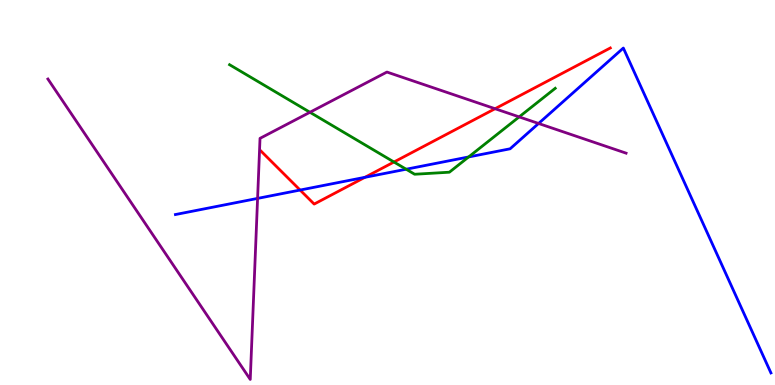[{'lines': ['blue', 'red'], 'intersections': [{'x': 3.87, 'y': 5.06}, {'x': 4.71, 'y': 5.39}]}, {'lines': ['green', 'red'], 'intersections': [{'x': 5.08, 'y': 5.79}]}, {'lines': ['purple', 'red'], 'intersections': [{'x': 6.39, 'y': 7.18}]}, {'lines': ['blue', 'green'], 'intersections': [{'x': 5.24, 'y': 5.6}, {'x': 6.05, 'y': 5.92}]}, {'lines': ['blue', 'purple'], 'intersections': [{'x': 3.32, 'y': 4.85}, {'x': 6.95, 'y': 6.79}]}, {'lines': ['green', 'purple'], 'intersections': [{'x': 4.0, 'y': 7.08}, {'x': 6.7, 'y': 6.96}]}]